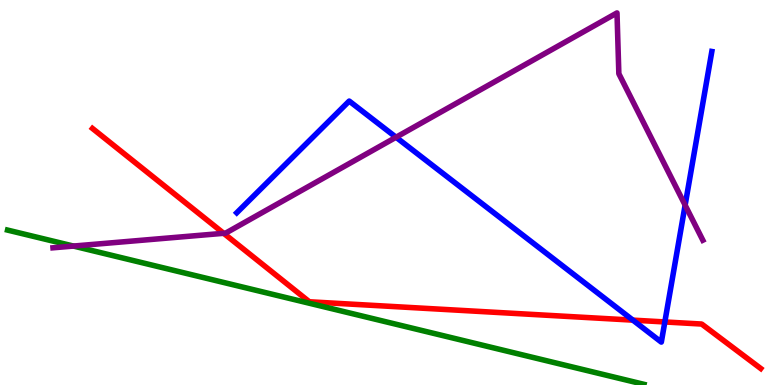[{'lines': ['blue', 'red'], 'intersections': [{'x': 8.17, 'y': 1.68}, {'x': 8.58, 'y': 1.64}]}, {'lines': ['green', 'red'], 'intersections': []}, {'lines': ['purple', 'red'], 'intersections': [{'x': 2.89, 'y': 3.94}]}, {'lines': ['blue', 'green'], 'intersections': []}, {'lines': ['blue', 'purple'], 'intersections': [{'x': 5.11, 'y': 6.44}, {'x': 8.84, 'y': 4.67}]}, {'lines': ['green', 'purple'], 'intersections': [{'x': 0.948, 'y': 3.61}]}]